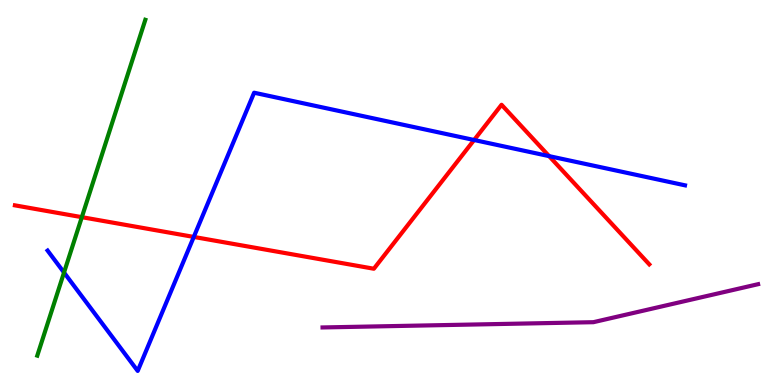[{'lines': ['blue', 'red'], 'intersections': [{'x': 2.5, 'y': 3.85}, {'x': 6.12, 'y': 6.36}, {'x': 7.09, 'y': 5.94}]}, {'lines': ['green', 'red'], 'intersections': [{'x': 1.06, 'y': 4.36}]}, {'lines': ['purple', 'red'], 'intersections': []}, {'lines': ['blue', 'green'], 'intersections': [{'x': 0.826, 'y': 2.92}]}, {'lines': ['blue', 'purple'], 'intersections': []}, {'lines': ['green', 'purple'], 'intersections': []}]